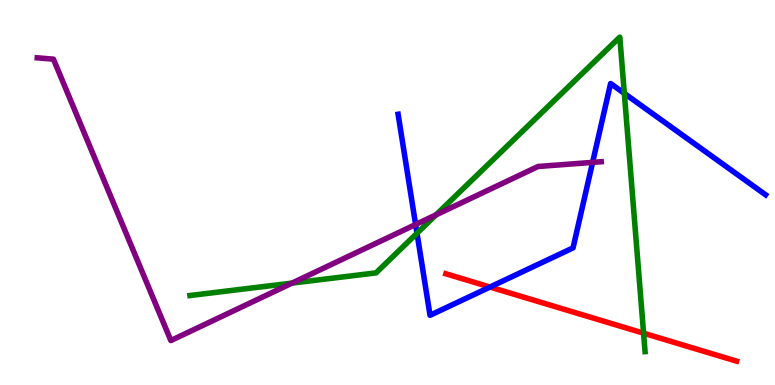[{'lines': ['blue', 'red'], 'intersections': [{'x': 6.32, 'y': 2.54}]}, {'lines': ['green', 'red'], 'intersections': [{'x': 8.3, 'y': 1.35}]}, {'lines': ['purple', 'red'], 'intersections': []}, {'lines': ['blue', 'green'], 'intersections': [{'x': 5.38, 'y': 3.94}, {'x': 8.06, 'y': 7.57}]}, {'lines': ['blue', 'purple'], 'intersections': [{'x': 5.36, 'y': 4.17}, {'x': 7.65, 'y': 5.78}]}, {'lines': ['green', 'purple'], 'intersections': [{'x': 3.77, 'y': 2.65}, {'x': 5.63, 'y': 4.42}]}]